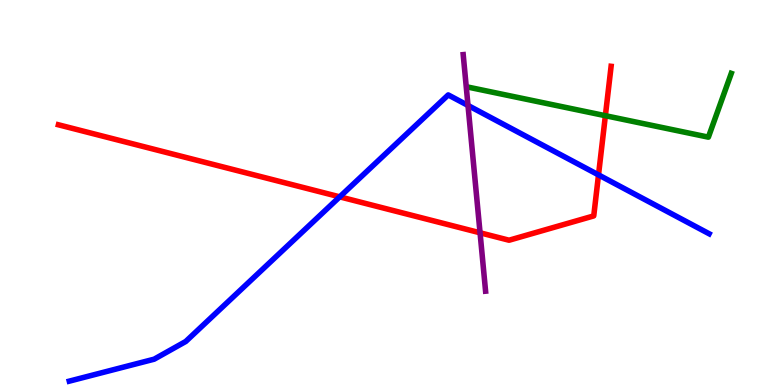[{'lines': ['blue', 'red'], 'intersections': [{'x': 4.38, 'y': 4.89}, {'x': 7.72, 'y': 5.46}]}, {'lines': ['green', 'red'], 'intersections': [{'x': 7.81, 'y': 6.99}]}, {'lines': ['purple', 'red'], 'intersections': [{'x': 6.19, 'y': 3.95}]}, {'lines': ['blue', 'green'], 'intersections': []}, {'lines': ['blue', 'purple'], 'intersections': [{'x': 6.04, 'y': 7.26}]}, {'lines': ['green', 'purple'], 'intersections': []}]